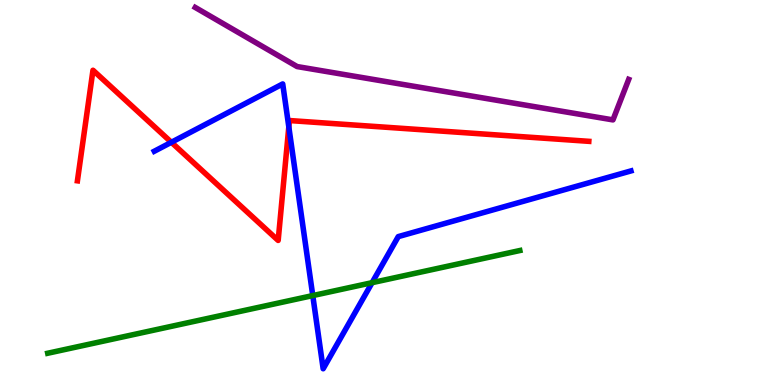[{'lines': ['blue', 'red'], 'intersections': [{'x': 2.21, 'y': 6.3}, {'x': 3.73, 'y': 6.7}]}, {'lines': ['green', 'red'], 'intersections': []}, {'lines': ['purple', 'red'], 'intersections': []}, {'lines': ['blue', 'green'], 'intersections': [{'x': 4.04, 'y': 2.32}, {'x': 4.8, 'y': 2.66}]}, {'lines': ['blue', 'purple'], 'intersections': []}, {'lines': ['green', 'purple'], 'intersections': []}]